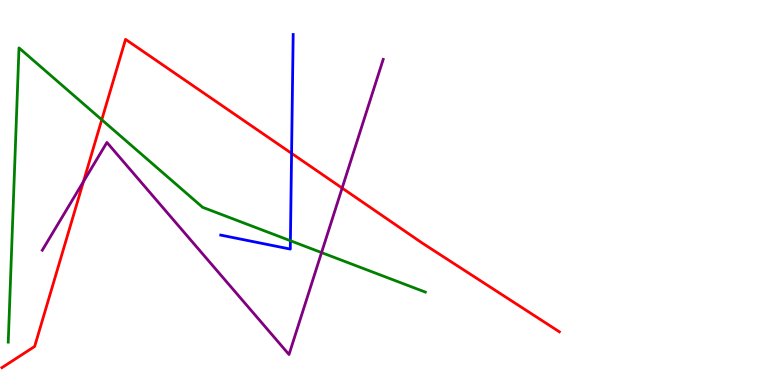[{'lines': ['blue', 'red'], 'intersections': [{'x': 3.76, 'y': 6.02}]}, {'lines': ['green', 'red'], 'intersections': [{'x': 1.31, 'y': 6.89}]}, {'lines': ['purple', 'red'], 'intersections': [{'x': 1.08, 'y': 5.28}, {'x': 4.41, 'y': 5.12}]}, {'lines': ['blue', 'green'], 'intersections': [{'x': 3.75, 'y': 3.75}]}, {'lines': ['blue', 'purple'], 'intersections': []}, {'lines': ['green', 'purple'], 'intersections': [{'x': 4.15, 'y': 3.44}]}]